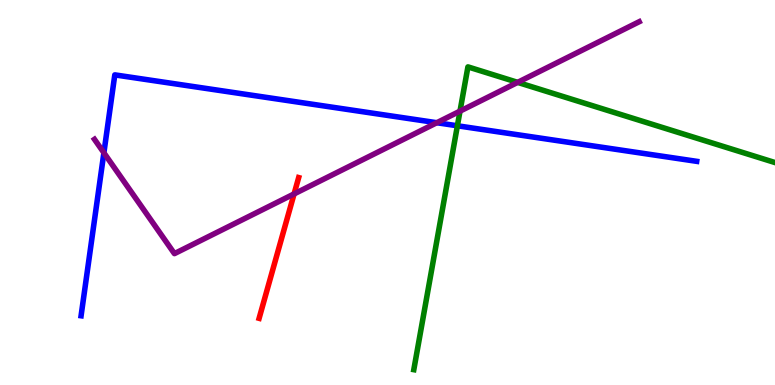[{'lines': ['blue', 'red'], 'intersections': []}, {'lines': ['green', 'red'], 'intersections': []}, {'lines': ['purple', 'red'], 'intersections': [{'x': 3.79, 'y': 4.96}]}, {'lines': ['blue', 'green'], 'intersections': [{'x': 5.9, 'y': 6.73}]}, {'lines': ['blue', 'purple'], 'intersections': [{'x': 1.34, 'y': 6.03}, {'x': 5.64, 'y': 6.81}]}, {'lines': ['green', 'purple'], 'intersections': [{'x': 5.94, 'y': 7.11}, {'x': 6.68, 'y': 7.86}]}]